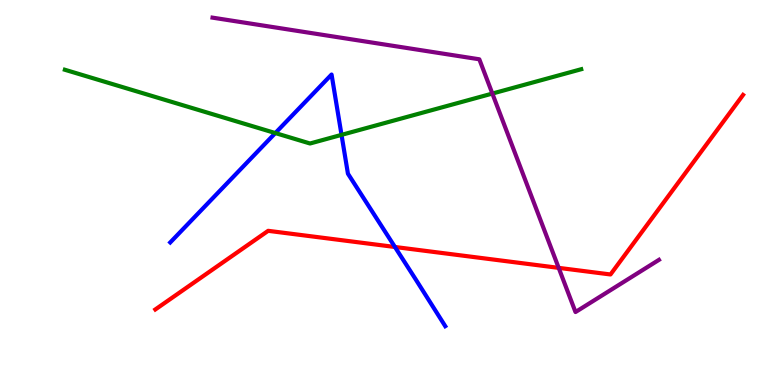[{'lines': ['blue', 'red'], 'intersections': [{'x': 5.1, 'y': 3.58}]}, {'lines': ['green', 'red'], 'intersections': []}, {'lines': ['purple', 'red'], 'intersections': [{'x': 7.21, 'y': 3.04}]}, {'lines': ['blue', 'green'], 'intersections': [{'x': 3.55, 'y': 6.54}, {'x': 4.41, 'y': 6.5}]}, {'lines': ['blue', 'purple'], 'intersections': []}, {'lines': ['green', 'purple'], 'intersections': [{'x': 6.35, 'y': 7.57}]}]